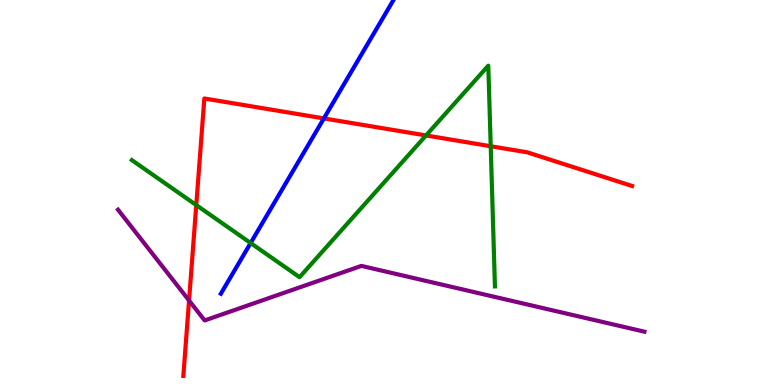[{'lines': ['blue', 'red'], 'intersections': [{'x': 4.18, 'y': 6.92}]}, {'lines': ['green', 'red'], 'intersections': [{'x': 2.53, 'y': 4.67}, {'x': 5.5, 'y': 6.48}, {'x': 6.33, 'y': 6.2}]}, {'lines': ['purple', 'red'], 'intersections': [{'x': 2.44, 'y': 2.19}]}, {'lines': ['blue', 'green'], 'intersections': [{'x': 3.23, 'y': 3.69}]}, {'lines': ['blue', 'purple'], 'intersections': []}, {'lines': ['green', 'purple'], 'intersections': []}]